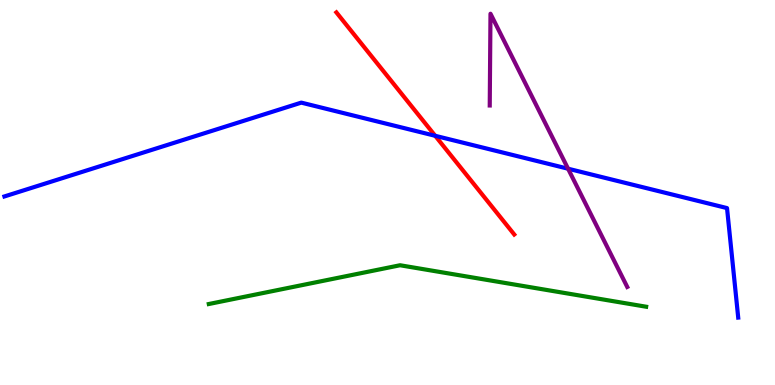[{'lines': ['blue', 'red'], 'intersections': [{'x': 5.62, 'y': 6.47}]}, {'lines': ['green', 'red'], 'intersections': []}, {'lines': ['purple', 'red'], 'intersections': []}, {'lines': ['blue', 'green'], 'intersections': []}, {'lines': ['blue', 'purple'], 'intersections': [{'x': 7.33, 'y': 5.62}]}, {'lines': ['green', 'purple'], 'intersections': []}]